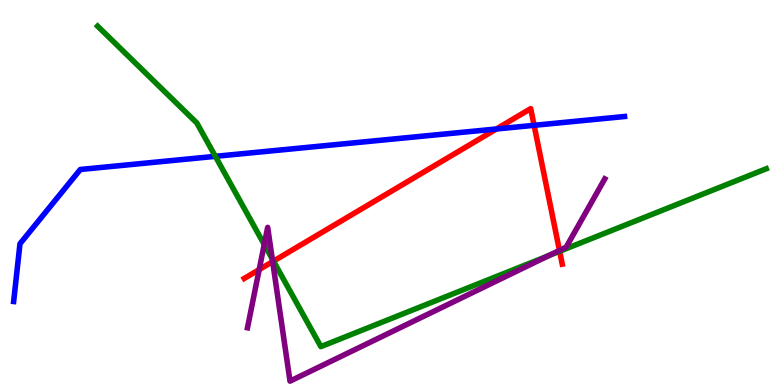[{'lines': ['blue', 'red'], 'intersections': [{'x': 6.4, 'y': 6.65}, {'x': 6.89, 'y': 6.75}]}, {'lines': ['green', 'red'], 'intersections': [{'x': 3.53, 'y': 3.22}, {'x': 7.22, 'y': 3.47}]}, {'lines': ['purple', 'red'], 'intersections': [{'x': 3.34, 'y': 3.0}, {'x': 3.52, 'y': 3.2}, {'x': 7.22, 'y': 3.5}]}, {'lines': ['blue', 'green'], 'intersections': [{'x': 2.78, 'y': 5.94}]}, {'lines': ['blue', 'purple'], 'intersections': []}, {'lines': ['green', 'purple'], 'intersections': [{'x': 3.41, 'y': 3.65}, {'x': 3.51, 'y': 3.27}, {'x': 7.08, 'y': 3.36}]}]